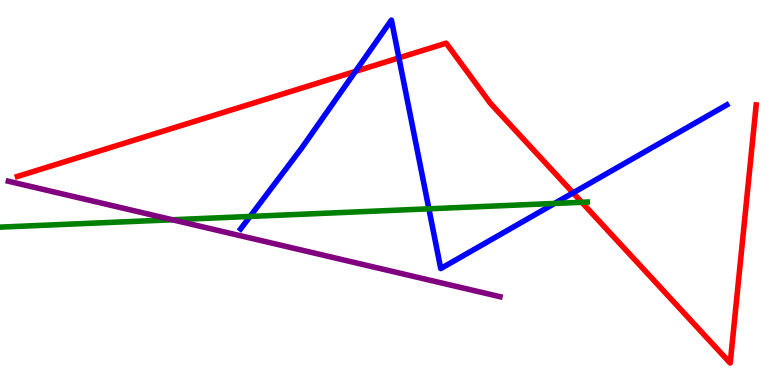[{'lines': ['blue', 'red'], 'intersections': [{'x': 4.59, 'y': 8.15}, {'x': 5.15, 'y': 8.5}, {'x': 7.39, 'y': 4.99}]}, {'lines': ['green', 'red'], 'intersections': [{'x': 7.51, 'y': 4.75}]}, {'lines': ['purple', 'red'], 'intersections': []}, {'lines': ['blue', 'green'], 'intersections': [{'x': 3.23, 'y': 4.38}, {'x': 5.53, 'y': 4.58}, {'x': 7.16, 'y': 4.72}]}, {'lines': ['blue', 'purple'], 'intersections': []}, {'lines': ['green', 'purple'], 'intersections': [{'x': 2.22, 'y': 4.29}]}]